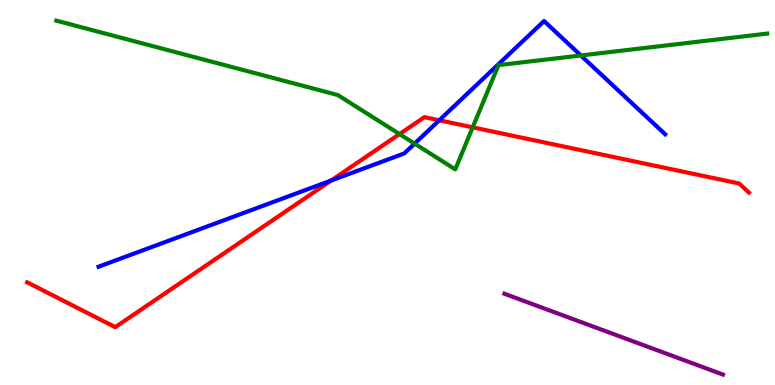[{'lines': ['blue', 'red'], 'intersections': [{'x': 4.27, 'y': 5.31}, {'x': 5.67, 'y': 6.88}]}, {'lines': ['green', 'red'], 'intersections': [{'x': 5.15, 'y': 6.52}, {'x': 6.1, 'y': 6.69}]}, {'lines': ['purple', 'red'], 'intersections': []}, {'lines': ['blue', 'green'], 'intersections': [{'x': 5.35, 'y': 6.27}, {'x': 7.5, 'y': 8.56}]}, {'lines': ['blue', 'purple'], 'intersections': []}, {'lines': ['green', 'purple'], 'intersections': []}]